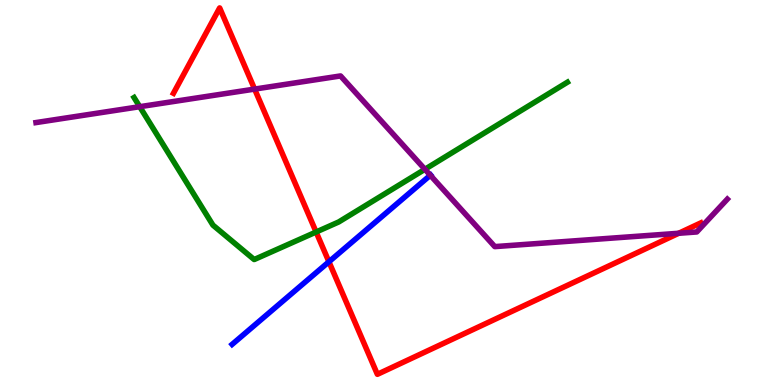[{'lines': ['blue', 'red'], 'intersections': [{'x': 4.24, 'y': 3.2}]}, {'lines': ['green', 'red'], 'intersections': [{'x': 4.08, 'y': 3.97}]}, {'lines': ['purple', 'red'], 'intersections': [{'x': 3.29, 'y': 7.69}, {'x': 8.76, 'y': 3.94}]}, {'lines': ['blue', 'green'], 'intersections': []}, {'lines': ['blue', 'purple'], 'intersections': [{'x': 5.55, 'y': 5.45}]}, {'lines': ['green', 'purple'], 'intersections': [{'x': 1.8, 'y': 7.23}, {'x': 5.48, 'y': 5.6}]}]